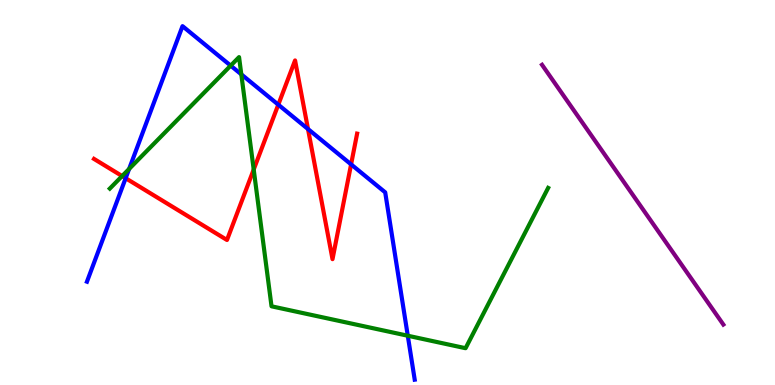[{'lines': ['blue', 'red'], 'intersections': [{'x': 1.62, 'y': 5.37}, {'x': 3.59, 'y': 7.28}, {'x': 3.97, 'y': 6.65}, {'x': 4.53, 'y': 5.73}]}, {'lines': ['green', 'red'], 'intersections': [{'x': 1.58, 'y': 5.43}, {'x': 3.27, 'y': 5.6}]}, {'lines': ['purple', 'red'], 'intersections': []}, {'lines': ['blue', 'green'], 'intersections': [{'x': 1.67, 'y': 5.61}, {'x': 2.98, 'y': 8.3}, {'x': 3.11, 'y': 8.07}, {'x': 5.26, 'y': 1.28}]}, {'lines': ['blue', 'purple'], 'intersections': []}, {'lines': ['green', 'purple'], 'intersections': []}]